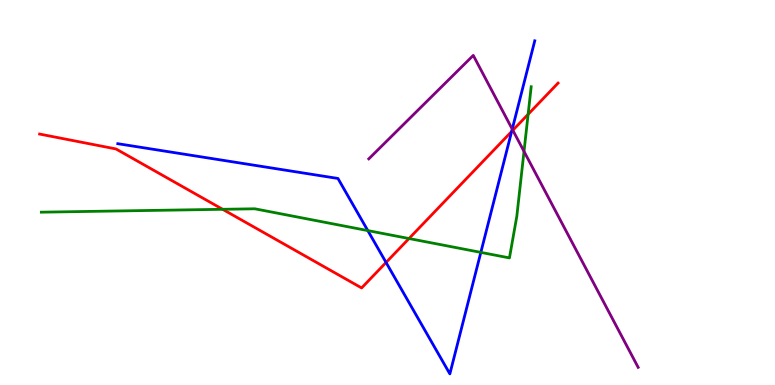[{'lines': ['blue', 'red'], 'intersections': [{'x': 4.98, 'y': 3.18}, {'x': 6.6, 'y': 6.58}]}, {'lines': ['green', 'red'], 'intersections': [{'x': 2.87, 'y': 4.56}, {'x': 5.28, 'y': 3.8}, {'x': 6.81, 'y': 7.03}]}, {'lines': ['purple', 'red'], 'intersections': [{'x': 6.62, 'y': 6.62}]}, {'lines': ['blue', 'green'], 'intersections': [{'x': 4.75, 'y': 4.01}, {'x': 6.2, 'y': 3.44}]}, {'lines': ['blue', 'purple'], 'intersections': [{'x': 6.61, 'y': 6.65}]}, {'lines': ['green', 'purple'], 'intersections': [{'x': 6.76, 'y': 6.07}]}]